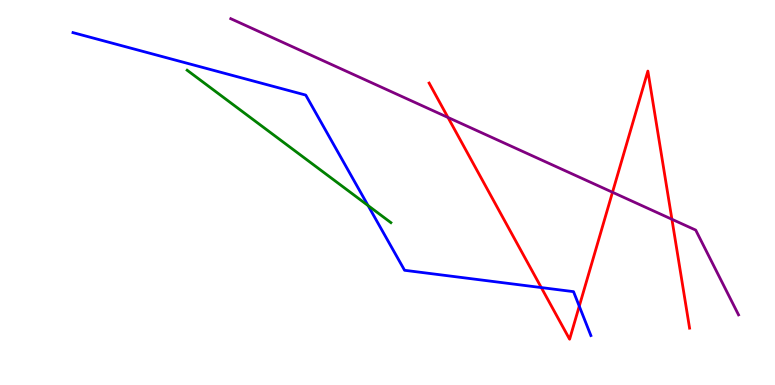[{'lines': ['blue', 'red'], 'intersections': [{'x': 6.98, 'y': 2.53}, {'x': 7.47, 'y': 2.05}]}, {'lines': ['green', 'red'], 'intersections': []}, {'lines': ['purple', 'red'], 'intersections': [{'x': 5.78, 'y': 6.95}, {'x': 7.9, 'y': 5.01}, {'x': 8.67, 'y': 4.3}]}, {'lines': ['blue', 'green'], 'intersections': [{'x': 4.75, 'y': 4.66}]}, {'lines': ['blue', 'purple'], 'intersections': []}, {'lines': ['green', 'purple'], 'intersections': []}]